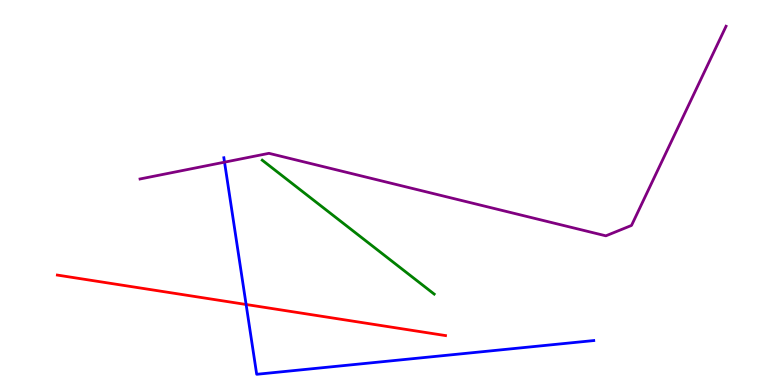[{'lines': ['blue', 'red'], 'intersections': [{'x': 3.18, 'y': 2.09}]}, {'lines': ['green', 'red'], 'intersections': []}, {'lines': ['purple', 'red'], 'intersections': []}, {'lines': ['blue', 'green'], 'intersections': []}, {'lines': ['blue', 'purple'], 'intersections': [{'x': 2.9, 'y': 5.79}]}, {'lines': ['green', 'purple'], 'intersections': []}]